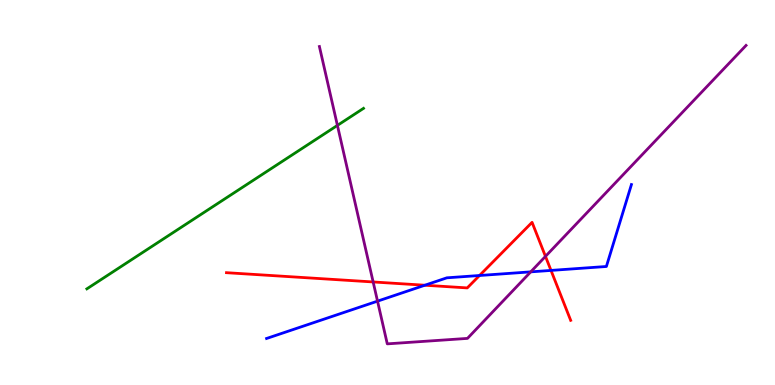[{'lines': ['blue', 'red'], 'intersections': [{'x': 5.48, 'y': 2.59}, {'x': 6.19, 'y': 2.84}, {'x': 7.11, 'y': 2.98}]}, {'lines': ['green', 'red'], 'intersections': []}, {'lines': ['purple', 'red'], 'intersections': [{'x': 4.81, 'y': 2.68}, {'x': 7.04, 'y': 3.34}]}, {'lines': ['blue', 'green'], 'intersections': []}, {'lines': ['blue', 'purple'], 'intersections': [{'x': 4.87, 'y': 2.18}, {'x': 6.85, 'y': 2.94}]}, {'lines': ['green', 'purple'], 'intersections': [{'x': 4.35, 'y': 6.74}]}]